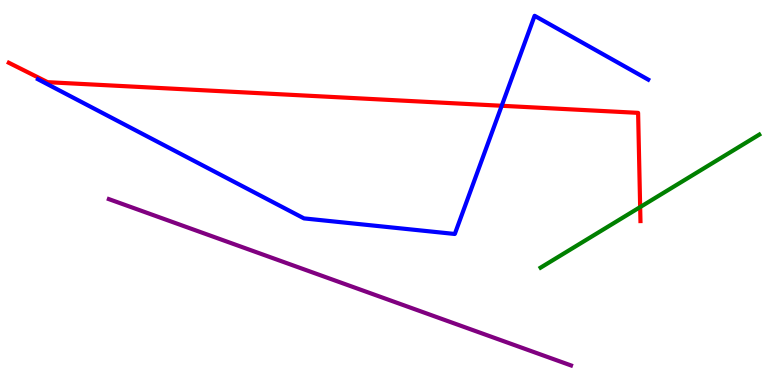[{'lines': ['blue', 'red'], 'intersections': [{'x': 6.47, 'y': 7.25}]}, {'lines': ['green', 'red'], 'intersections': [{'x': 8.26, 'y': 4.62}]}, {'lines': ['purple', 'red'], 'intersections': []}, {'lines': ['blue', 'green'], 'intersections': []}, {'lines': ['blue', 'purple'], 'intersections': []}, {'lines': ['green', 'purple'], 'intersections': []}]